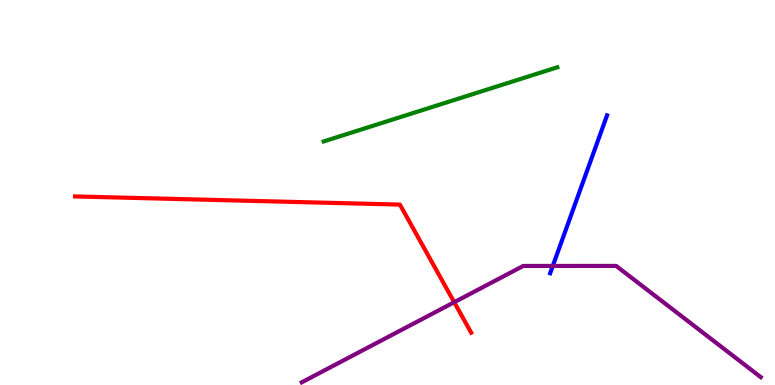[{'lines': ['blue', 'red'], 'intersections': []}, {'lines': ['green', 'red'], 'intersections': []}, {'lines': ['purple', 'red'], 'intersections': [{'x': 5.86, 'y': 2.15}]}, {'lines': ['blue', 'green'], 'intersections': []}, {'lines': ['blue', 'purple'], 'intersections': [{'x': 7.13, 'y': 3.09}]}, {'lines': ['green', 'purple'], 'intersections': []}]